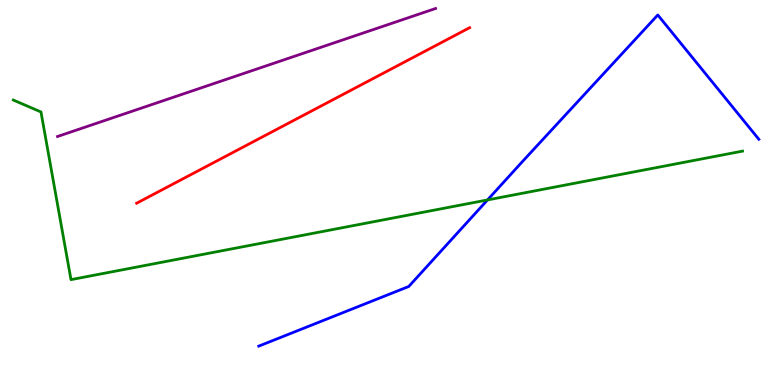[{'lines': ['blue', 'red'], 'intersections': []}, {'lines': ['green', 'red'], 'intersections': []}, {'lines': ['purple', 'red'], 'intersections': []}, {'lines': ['blue', 'green'], 'intersections': [{'x': 6.29, 'y': 4.81}]}, {'lines': ['blue', 'purple'], 'intersections': []}, {'lines': ['green', 'purple'], 'intersections': []}]